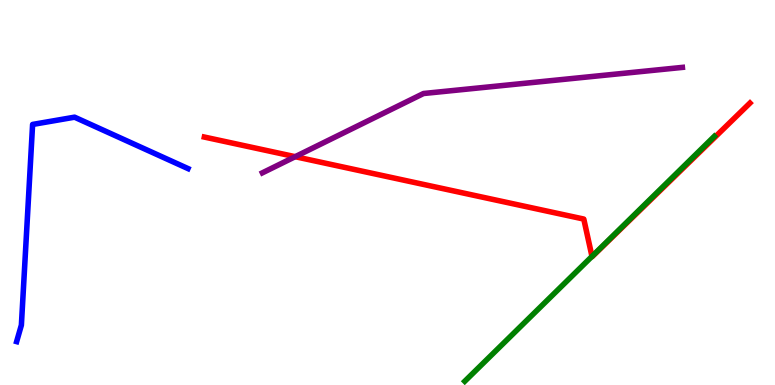[{'lines': ['blue', 'red'], 'intersections': []}, {'lines': ['green', 'red'], 'intersections': [{'x': 7.64, 'y': 3.34}]}, {'lines': ['purple', 'red'], 'intersections': [{'x': 3.81, 'y': 5.93}]}, {'lines': ['blue', 'green'], 'intersections': []}, {'lines': ['blue', 'purple'], 'intersections': []}, {'lines': ['green', 'purple'], 'intersections': []}]